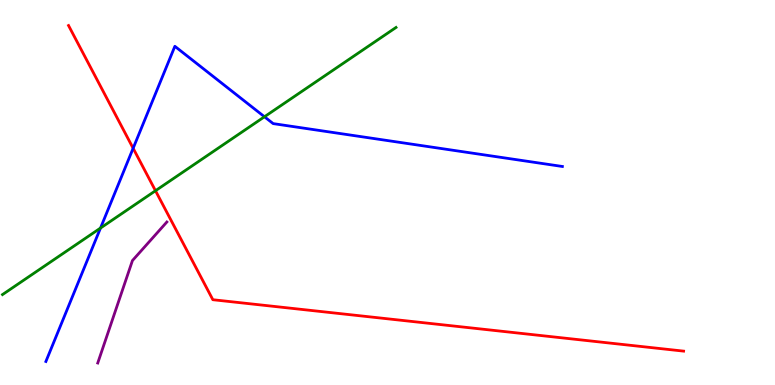[{'lines': ['blue', 'red'], 'intersections': [{'x': 1.72, 'y': 6.15}]}, {'lines': ['green', 'red'], 'intersections': [{'x': 2.01, 'y': 5.05}]}, {'lines': ['purple', 'red'], 'intersections': []}, {'lines': ['blue', 'green'], 'intersections': [{'x': 1.3, 'y': 4.08}, {'x': 3.41, 'y': 6.97}]}, {'lines': ['blue', 'purple'], 'intersections': []}, {'lines': ['green', 'purple'], 'intersections': []}]